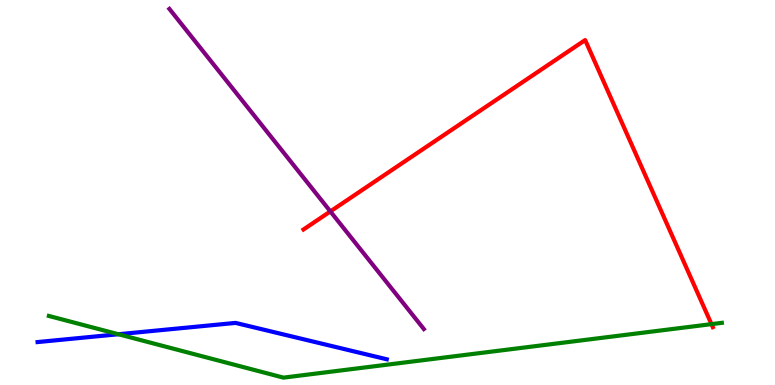[{'lines': ['blue', 'red'], 'intersections': []}, {'lines': ['green', 'red'], 'intersections': [{'x': 9.18, 'y': 1.58}]}, {'lines': ['purple', 'red'], 'intersections': [{'x': 4.26, 'y': 4.51}]}, {'lines': ['blue', 'green'], 'intersections': [{'x': 1.53, 'y': 1.32}]}, {'lines': ['blue', 'purple'], 'intersections': []}, {'lines': ['green', 'purple'], 'intersections': []}]